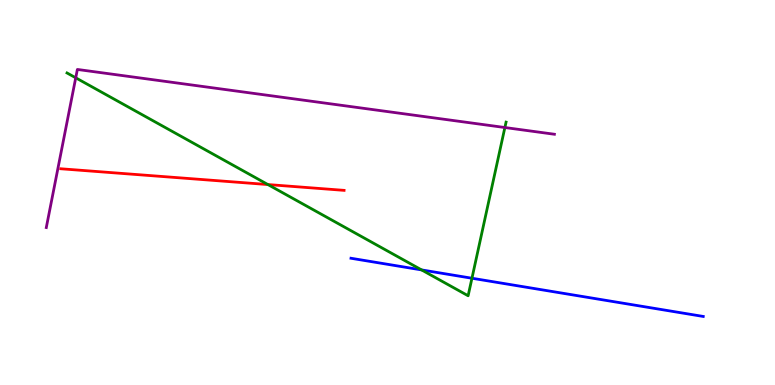[{'lines': ['blue', 'red'], 'intersections': []}, {'lines': ['green', 'red'], 'intersections': [{'x': 3.46, 'y': 5.21}]}, {'lines': ['purple', 'red'], 'intersections': []}, {'lines': ['blue', 'green'], 'intersections': [{'x': 5.44, 'y': 2.99}, {'x': 6.09, 'y': 2.77}]}, {'lines': ['blue', 'purple'], 'intersections': []}, {'lines': ['green', 'purple'], 'intersections': [{'x': 0.977, 'y': 7.98}, {'x': 6.51, 'y': 6.69}]}]